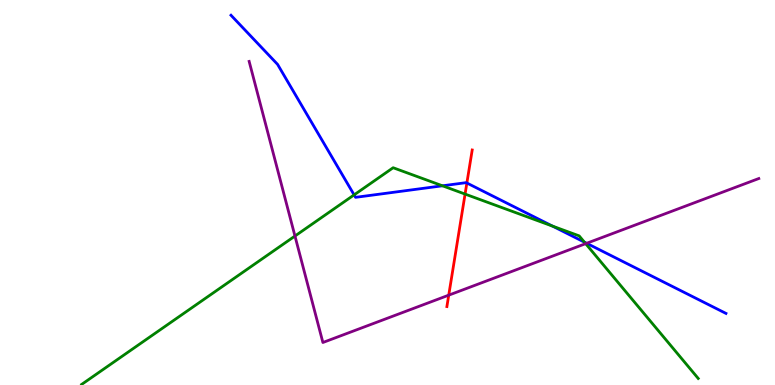[{'lines': ['blue', 'red'], 'intersections': [{'x': 6.02, 'y': 5.25}]}, {'lines': ['green', 'red'], 'intersections': [{'x': 6.0, 'y': 4.96}]}, {'lines': ['purple', 'red'], 'intersections': [{'x': 5.79, 'y': 2.33}]}, {'lines': ['blue', 'green'], 'intersections': [{'x': 4.57, 'y': 4.94}, {'x': 5.71, 'y': 5.17}, {'x': 7.13, 'y': 4.13}, {'x': 7.54, 'y': 3.71}]}, {'lines': ['blue', 'purple'], 'intersections': [{'x': 7.57, 'y': 3.68}]}, {'lines': ['green', 'purple'], 'intersections': [{'x': 3.81, 'y': 3.87}, {'x': 7.56, 'y': 3.67}]}]